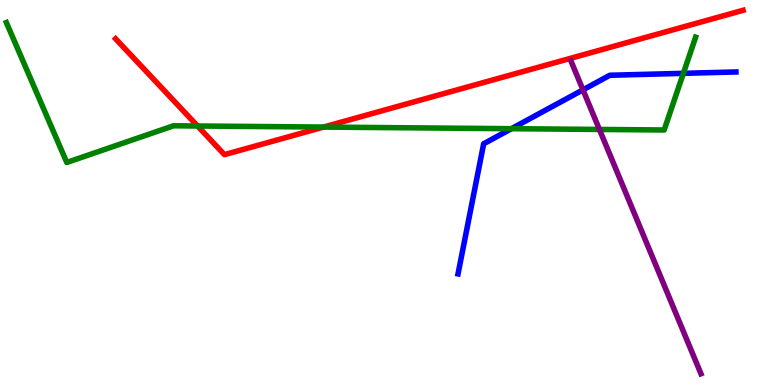[{'lines': ['blue', 'red'], 'intersections': []}, {'lines': ['green', 'red'], 'intersections': [{'x': 2.55, 'y': 6.73}, {'x': 4.17, 'y': 6.7}]}, {'lines': ['purple', 'red'], 'intersections': []}, {'lines': ['blue', 'green'], 'intersections': [{'x': 6.6, 'y': 6.66}, {'x': 8.82, 'y': 8.1}]}, {'lines': ['blue', 'purple'], 'intersections': [{'x': 7.52, 'y': 7.67}]}, {'lines': ['green', 'purple'], 'intersections': [{'x': 7.73, 'y': 6.64}]}]